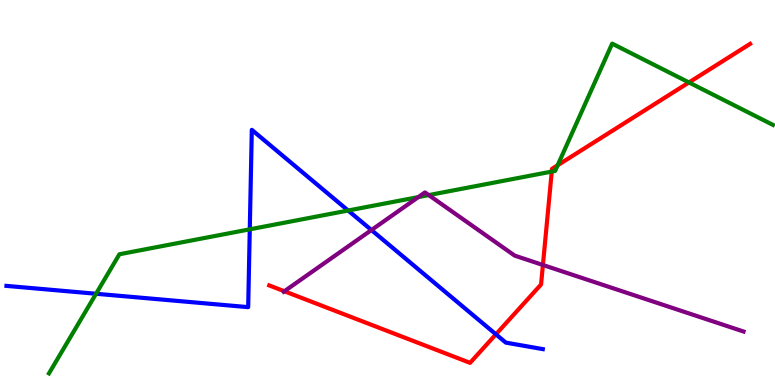[{'lines': ['blue', 'red'], 'intersections': [{'x': 6.4, 'y': 1.32}]}, {'lines': ['green', 'red'], 'intersections': [{'x': 7.12, 'y': 5.54}, {'x': 7.2, 'y': 5.71}, {'x': 8.89, 'y': 7.86}]}, {'lines': ['purple', 'red'], 'intersections': [{'x': 3.67, 'y': 2.44}, {'x': 7.01, 'y': 3.12}]}, {'lines': ['blue', 'green'], 'intersections': [{'x': 1.24, 'y': 2.37}, {'x': 3.22, 'y': 4.04}, {'x': 4.49, 'y': 4.53}]}, {'lines': ['blue', 'purple'], 'intersections': [{'x': 4.79, 'y': 4.02}]}, {'lines': ['green', 'purple'], 'intersections': [{'x': 5.4, 'y': 4.88}, {'x': 5.53, 'y': 4.93}]}]